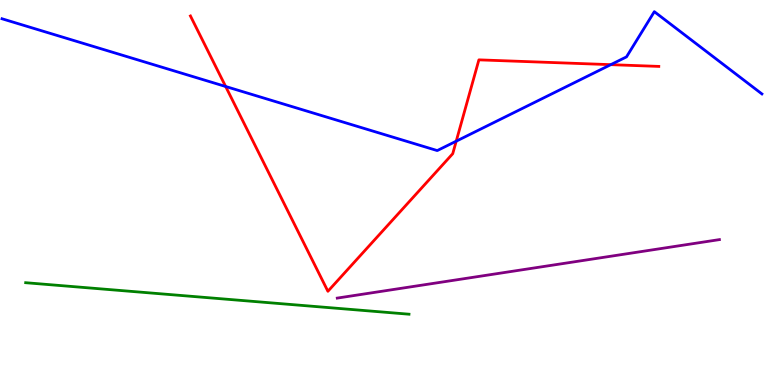[{'lines': ['blue', 'red'], 'intersections': [{'x': 2.91, 'y': 7.75}, {'x': 5.89, 'y': 6.33}, {'x': 7.88, 'y': 8.32}]}, {'lines': ['green', 'red'], 'intersections': []}, {'lines': ['purple', 'red'], 'intersections': []}, {'lines': ['blue', 'green'], 'intersections': []}, {'lines': ['blue', 'purple'], 'intersections': []}, {'lines': ['green', 'purple'], 'intersections': []}]